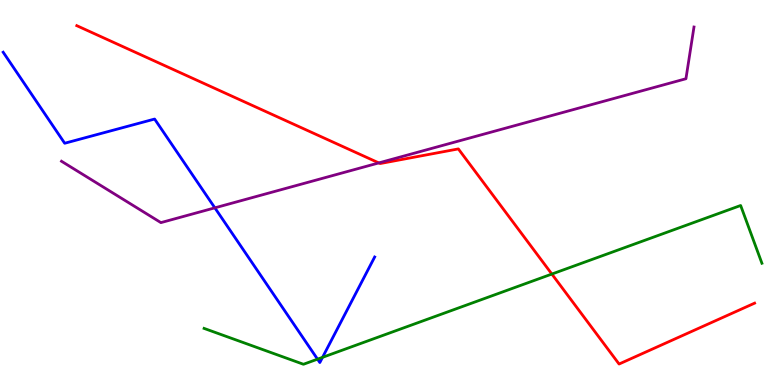[{'lines': ['blue', 'red'], 'intersections': []}, {'lines': ['green', 'red'], 'intersections': [{'x': 7.12, 'y': 2.88}]}, {'lines': ['purple', 'red'], 'intersections': [{'x': 4.89, 'y': 5.77}]}, {'lines': ['blue', 'green'], 'intersections': [{'x': 4.1, 'y': 0.671}, {'x': 4.16, 'y': 0.718}]}, {'lines': ['blue', 'purple'], 'intersections': [{'x': 2.77, 'y': 4.6}]}, {'lines': ['green', 'purple'], 'intersections': []}]